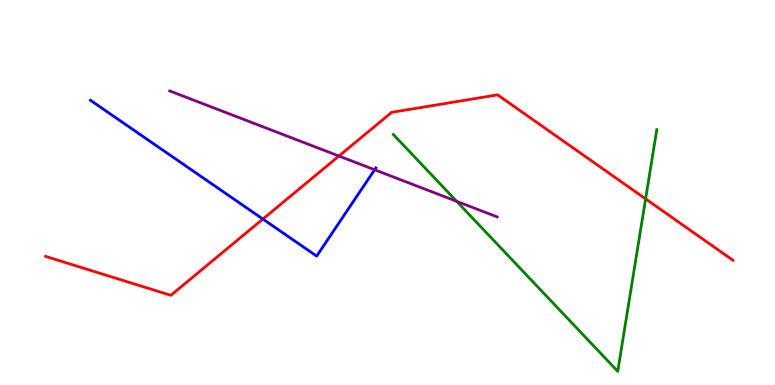[{'lines': ['blue', 'red'], 'intersections': [{'x': 3.39, 'y': 4.31}]}, {'lines': ['green', 'red'], 'intersections': [{'x': 8.33, 'y': 4.83}]}, {'lines': ['purple', 'red'], 'intersections': [{'x': 4.37, 'y': 5.95}]}, {'lines': ['blue', 'green'], 'intersections': []}, {'lines': ['blue', 'purple'], 'intersections': [{'x': 4.83, 'y': 5.59}]}, {'lines': ['green', 'purple'], 'intersections': [{'x': 5.89, 'y': 4.77}]}]